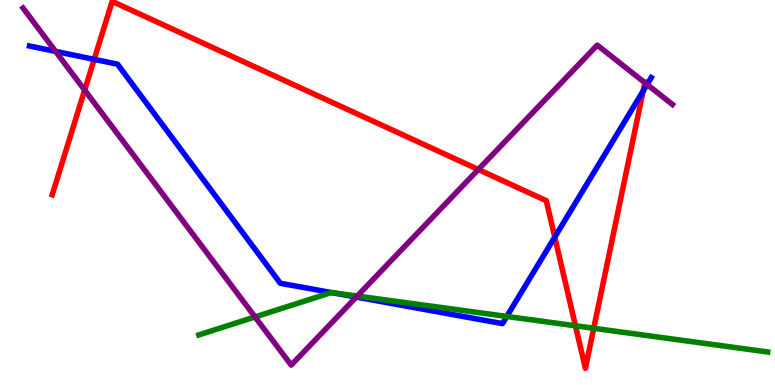[{'lines': ['blue', 'red'], 'intersections': [{'x': 1.22, 'y': 8.46}, {'x': 7.16, 'y': 3.84}, {'x': 8.3, 'y': 7.64}]}, {'lines': ['green', 'red'], 'intersections': [{'x': 7.43, 'y': 1.54}, {'x': 7.66, 'y': 1.47}]}, {'lines': ['purple', 'red'], 'intersections': [{'x': 1.09, 'y': 7.66}, {'x': 6.17, 'y': 5.6}, {'x': 8.32, 'y': 7.85}]}, {'lines': ['blue', 'green'], 'intersections': [{'x': 4.28, 'y': 2.4}, {'x': 6.54, 'y': 1.78}]}, {'lines': ['blue', 'purple'], 'intersections': [{'x': 0.717, 'y': 8.66}, {'x': 4.6, 'y': 2.28}, {'x': 8.35, 'y': 7.81}]}, {'lines': ['green', 'purple'], 'intersections': [{'x': 3.29, 'y': 1.77}, {'x': 4.61, 'y': 2.31}]}]